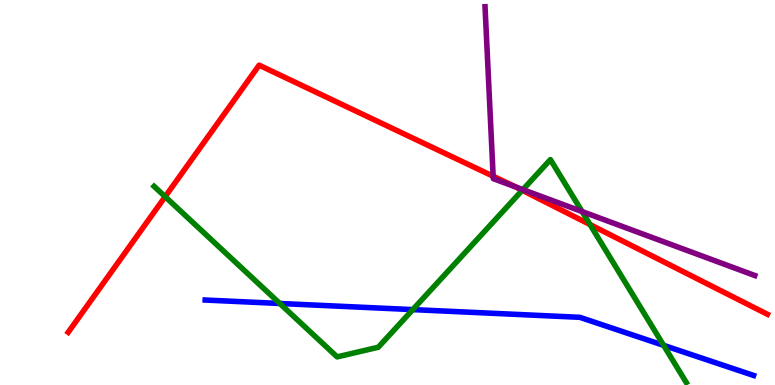[{'lines': ['blue', 'red'], 'intersections': []}, {'lines': ['green', 'red'], 'intersections': [{'x': 2.13, 'y': 4.89}, {'x': 6.74, 'y': 5.06}, {'x': 7.61, 'y': 4.17}]}, {'lines': ['purple', 'red'], 'intersections': [{'x': 6.36, 'y': 5.42}, {'x': 6.66, 'y': 5.14}]}, {'lines': ['blue', 'green'], 'intersections': [{'x': 3.61, 'y': 2.12}, {'x': 5.33, 'y': 1.96}, {'x': 8.56, 'y': 1.03}]}, {'lines': ['blue', 'purple'], 'intersections': []}, {'lines': ['green', 'purple'], 'intersections': [{'x': 6.75, 'y': 5.07}, {'x': 7.51, 'y': 4.51}]}]